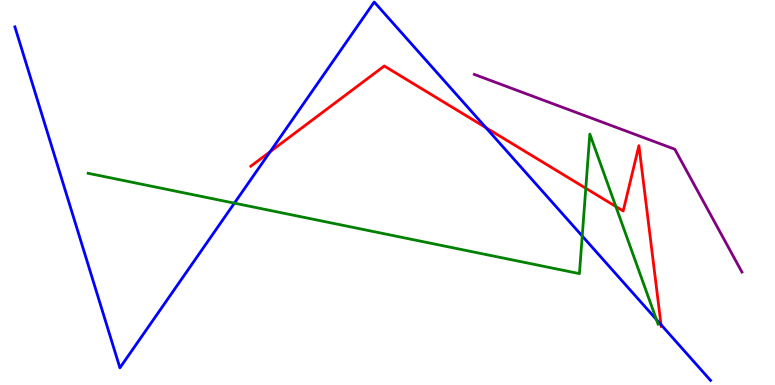[{'lines': ['blue', 'red'], 'intersections': [{'x': 3.49, 'y': 6.06}, {'x': 6.27, 'y': 6.68}, {'x': 8.53, 'y': 1.57}]}, {'lines': ['green', 'red'], 'intersections': [{'x': 7.56, 'y': 5.11}, {'x': 7.95, 'y': 4.64}]}, {'lines': ['purple', 'red'], 'intersections': []}, {'lines': ['blue', 'green'], 'intersections': [{'x': 3.02, 'y': 4.72}, {'x': 7.51, 'y': 3.87}, {'x': 8.47, 'y': 1.7}]}, {'lines': ['blue', 'purple'], 'intersections': []}, {'lines': ['green', 'purple'], 'intersections': []}]